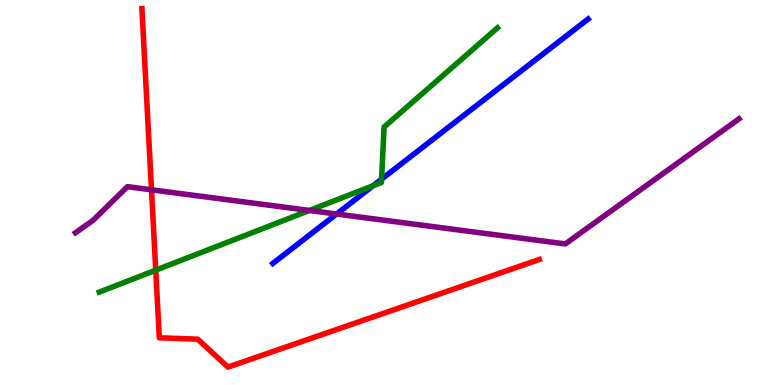[{'lines': ['blue', 'red'], 'intersections': []}, {'lines': ['green', 'red'], 'intersections': [{'x': 2.01, 'y': 2.98}]}, {'lines': ['purple', 'red'], 'intersections': [{'x': 1.95, 'y': 5.07}]}, {'lines': ['blue', 'green'], 'intersections': [{'x': 4.81, 'y': 5.18}, {'x': 4.92, 'y': 5.35}]}, {'lines': ['blue', 'purple'], 'intersections': [{'x': 4.34, 'y': 4.44}]}, {'lines': ['green', 'purple'], 'intersections': [{'x': 3.99, 'y': 4.53}]}]